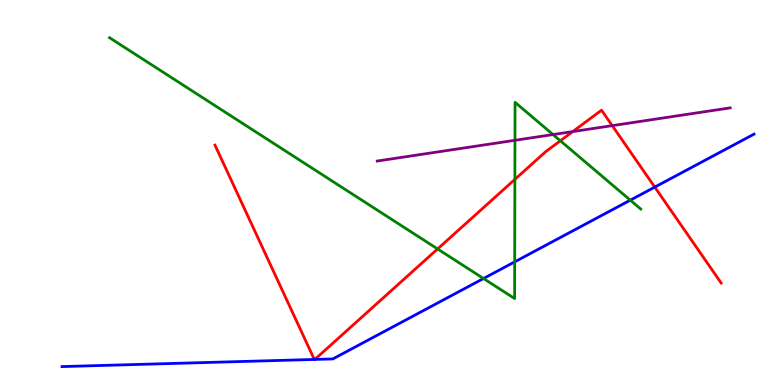[{'lines': ['blue', 'red'], 'intersections': [{'x': 4.06, 'y': 0.664}, {'x': 4.06, 'y': 0.664}, {'x': 8.45, 'y': 5.14}]}, {'lines': ['green', 'red'], 'intersections': [{'x': 5.65, 'y': 3.53}, {'x': 6.64, 'y': 5.34}, {'x': 7.23, 'y': 6.34}]}, {'lines': ['purple', 'red'], 'intersections': [{'x': 7.39, 'y': 6.58}, {'x': 7.9, 'y': 6.74}]}, {'lines': ['blue', 'green'], 'intersections': [{'x': 6.24, 'y': 2.77}, {'x': 6.64, 'y': 3.2}, {'x': 8.13, 'y': 4.8}]}, {'lines': ['blue', 'purple'], 'intersections': []}, {'lines': ['green', 'purple'], 'intersections': [{'x': 6.64, 'y': 6.36}, {'x': 7.14, 'y': 6.5}]}]